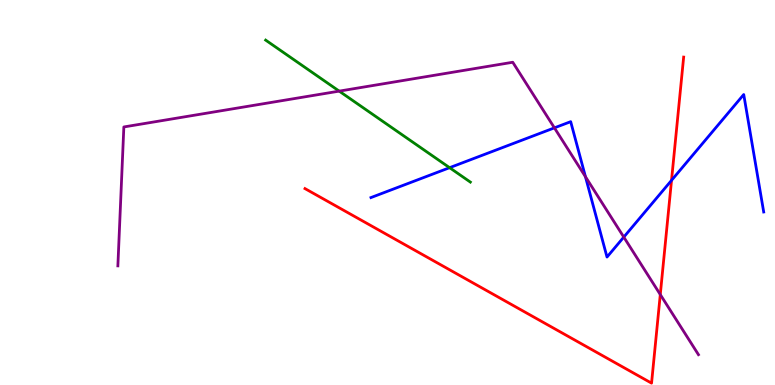[{'lines': ['blue', 'red'], 'intersections': [{'x': 8.66, 'y': 5.32}]}, {'lines': ['green', 'red'], 'intersections': []}, {'lines': ['purple', 'red'], 'intersections': [{'x': 8.52, 'y': 2.35}]}, {'lines': ['blue', 'green'], 'intersections': [{'x': 5.8, 'y': 5.64}]}, {'lines': ['blue', 'purple'], 'intersections': [{'x': 7.15, 'y': 6.68}, {'x': 7.55, 'y': 5.41}, {'x': 8.05, 'y': 3.84}]}, {'lines': ['green', 'purple'], 'intersections': [{'x': 4.38, 'y': 7.63}]}]